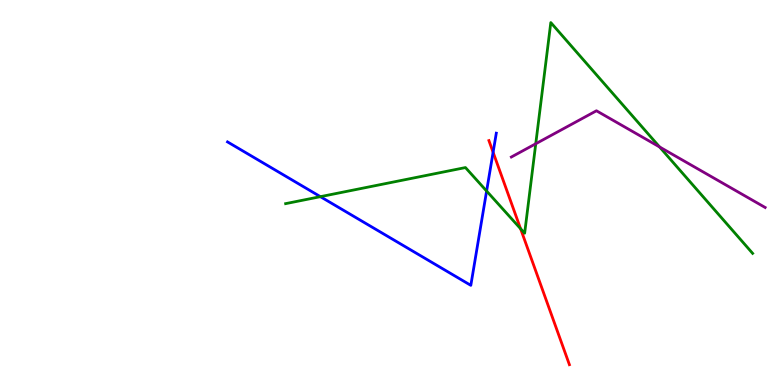[{'lines': ['blue', 'red'], 'intersections': [{'x': 6.36, 'y': 6.05}]}, {'lines': ['green', 'red'], 'intersections': [{'x': 6.72, 'y': 4.06}]}, {'lines': ['purple', 'red'], 'intersections': []}, {'lines': ['blue', 'green'], 'intersections': [{'x': 4.13, 'y': 4.89}, {'x': 6.28, 'y': 5.04}]}, {'lines': ['blue', 'purple'], 'intersections': []}, {'lines': ['green', 'purple'], 'intersections': [{'x': 6.91, 'y': 6.27}, {'x': 8.51, 'y': 6.18}]}]